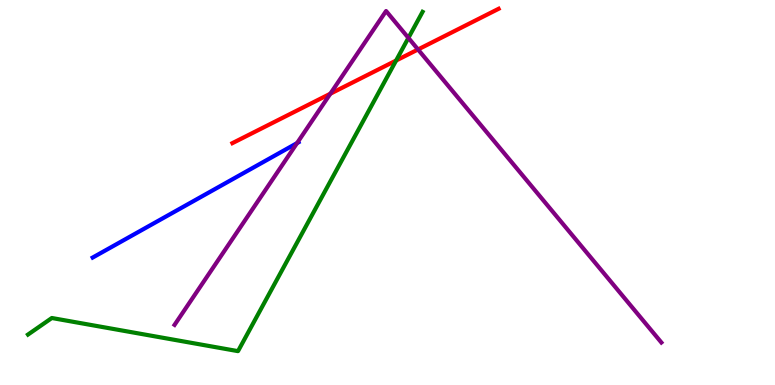[{'lines': ['blue', 'red'], 'intersections': []}, {'lines': ['green', 'red'], 'intersections': [{'x': 5.11, 'y': 8.43}]}, {'lines': ['purple', 'red'], 'intersections': [{'x': 4.26, 'y': 7.57}, {'x': 5.39, 'y': 8.71}]}, {'lines': ['blue', 'green'], 'intersections': []}, {'lines': ['blue', 'purple'], 'intersections': [{'x': 3.83, 'y': 6.28}]}, {'lines': ['green', 'purple'], 'intersections': [{'x': 5.27, 'y': 9.02}]}]